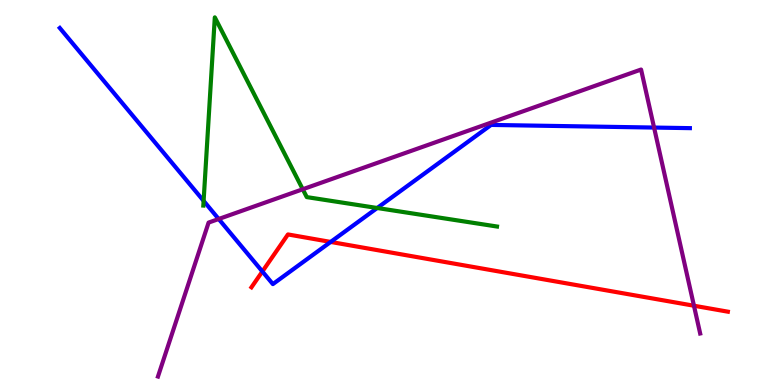[{'lines': ['blue', 'red'], 'intersections': [{'x': 3.39, 'y': 2.95}, {'x': 4.27, 'y': 3.72}]}, {'lines': ['green', 'red'], 'intersections': []}, {'lines': ['purple', 'red'], 'intersections': [{'x': 8.95, 'y': 2.06}]}, {'lines': ['blue', 'green'], 'intersections': [{'x': 2.63, 'y': 4.78}, {'x': 4.87, 'y': 4.6}]}, {'lines': ['blue', 'purple'], 'intersections': [{'x': 2.82, 'y': 4.31}, {'x': 8.44, 'y': 6.69}]}, {'lines': ['green', 'purple'], 'intersections': [{'x': 3.91, 'y': 5.08}]}]